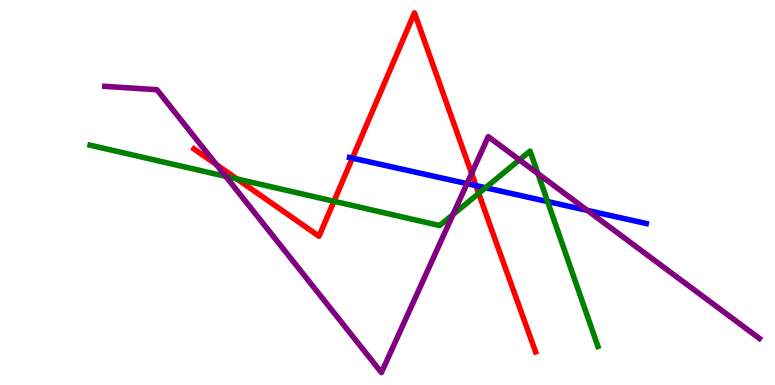[{'lines': ['blue', 'red'], 'intersections': [{'x': 4.55, 'y': 5.89}, {'x': 6.14, 'y': 5.18}]}, {'lines': ['green', 'red'], 'intersections': [{'x': 3.06, 'y': 5.35}, {'x': 4.31, 'y': 4.77}, {'x': 6.18, 'y': 4.98}]}, {'lines': ['purple', 'red'], 'intersections': [{'x': 2.79, 'y': 5.73}, {'x': 6.09, 'y': 5.5}]}, {'lines': ['blue', 'green'], 'intersections': [{'x': 6.27, 'y': 5.12}, {'x': 7.07, 'y': 4.76}]}, {'lines': ['blue', 'purple'], 'intersections': [{'x': 6.03, 'y': 5.23}, {'x': 7.58, 'y': 4.54}]}, {'lines': ['green', 'purple'], 'intersections': [{'x': 2.91, 'y': 5.42}, {'x': 5.85, 'y': 4.43}, {'x': 6.7, 'y': 5.85}, {'x': 6.94, 'y': 5.49}]}]